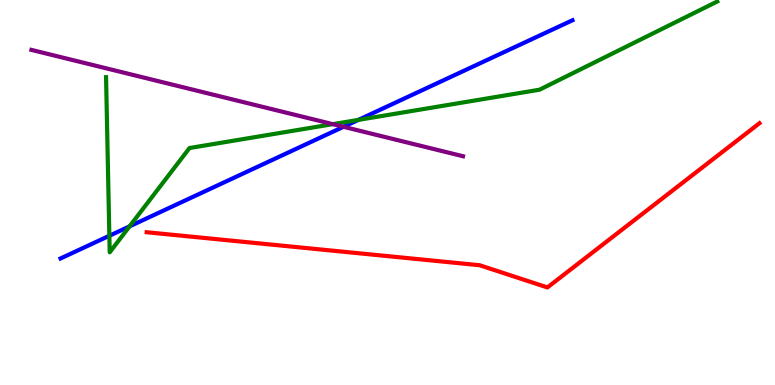[{'lines': ['blue', 'red'], 'intersections': []}, {'lines': ['green', 'red'], 'intersections': []}, {'lines': ['purple', 'red'], 'intersections': []}, {'lines': ['blue', 'green'], 'intersections': [{'x': 1.41, 'y': 3.88}, {'x': 1.67, 'y': 4.12}, {'x': 4.62, 'y': 6.89}]}, {'lines': ['blue', 'purple'], 'intersections': [{'x': 4.43, 'y': 6.71}]}, {'lines': ['green', 'purple'], 'intersections': [{'x': 4.29, 'y': 6.78}]}]